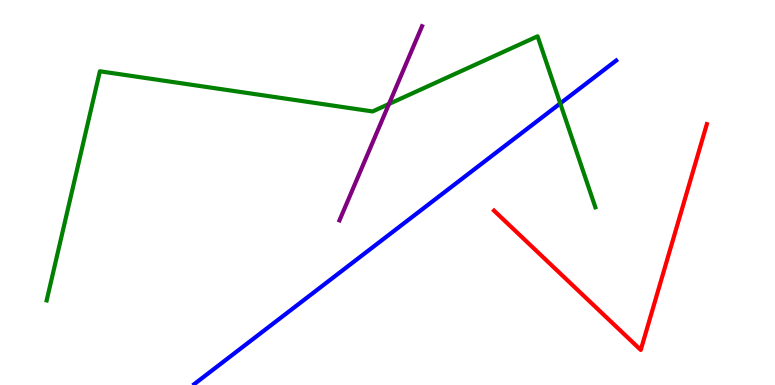[{'lines': ['blue', 'red'], 'intersections': []}, {'lines': ['green', 'red'], 'intersections': []}, {'lines': ['purple', 'red'], 'intersections': []}, {'lines': ['blue', 'green'], 'intersections': [{'x': 7.23, 'y': 7.31}]}, {'lines': ['blue', 'purple'], 'intersections': []}, {'lines': ['green', 'purple'], 'intersections': [{'x': 5.02, 'y': 7.3}]}]